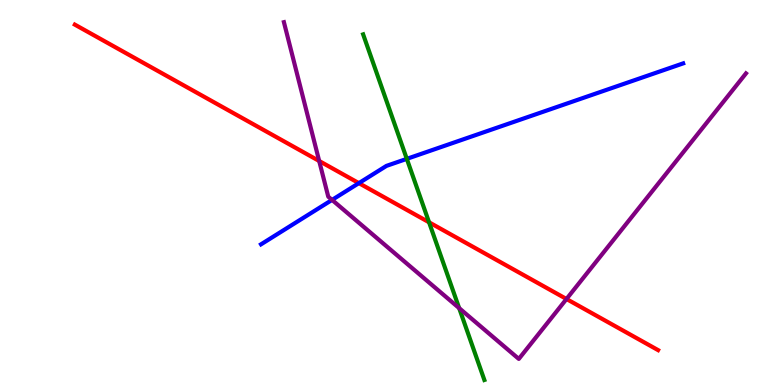[{'lines': ['blue', 'red'], 'intersections': [{'x': 4.63, 'y': 5.24}]}, {'lines': ['green', 'red'], 'intersections': [{'x': 5.54, 'y': 4.23}]}, {'lines': ['purple', 'red'], 'intersections': [{'x': 4.12, 'y': 5.82}, {'x': 7.31, 'y': 2.23}]}, {'lines': ['blue', 'green'], 'intersections': [{'x': 5.25, 'y': 5.87}]}, {'lines': ['blue', 'purple'], 'intersections': [{'x': 4.28, 'y': 4.81}]}, {'lines': ['green', 'purple'], 'intersections': [{'x': 5.92, 'y': 2.0}]}]